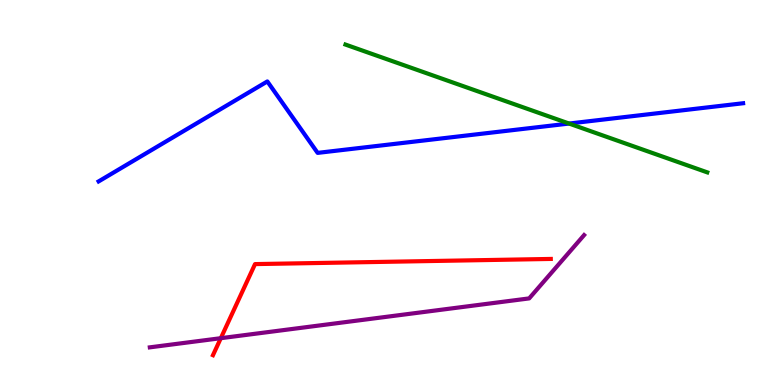[{'lines': ['blue', 'red'], 'intersections': []}, {'lines': ['green', 'red'], 'intersections': []}, {'lines': ['purple', 'red'], 'intersections': [{'x': 2.85, 'y': 1.22}]}, {'lines': ['blue', 'green'], 'intersections': [{'x': 7.34, 'y': 6.79}]}, {'lines': ['blue', 'purple'], 'intersections': []}, {'lines': ['green', 'purple'], 'intersections': []}]